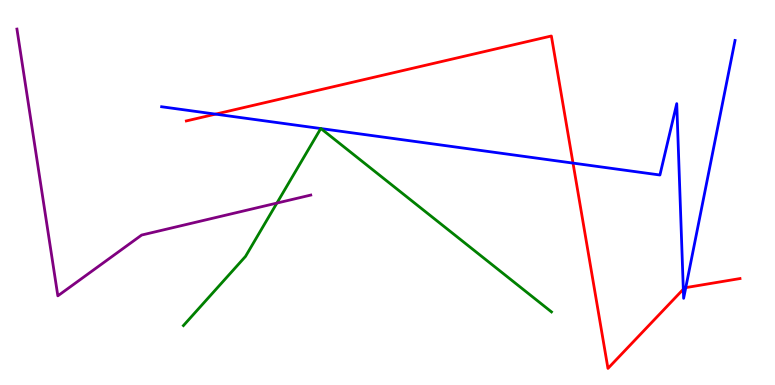[{'lines': ['blue', 'red'], 'intersections': [{'x': 2.78, 'y': 7.04}, {'x': 7.39, 'y': 5.76}, {'x': 8.82, 'y': 2.49}, {'x': 8.85, 'y': 2.53}]}, {'lines': ['green', 'red'], 'intersections': []}, {'lines': ['purple', 'red'], 'intersections': []}, {'lines': ['blue', 'green'], 'intersections': [{'x': 4.14, 'y': 6.66}, {'x': 4.14, 'y': 6.66}]}, {'lines': ['blue', 'purple'], 'intersections': []}, {'lines': ['green', 'purple'], 'intersections': [{'x': 3.57, 'y': 4.73}]}]